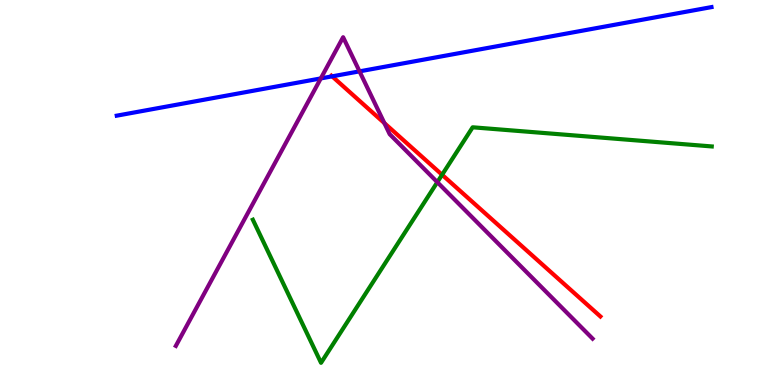[{'lines': ['blue', 'red'], 'intersections': [{'x': 4.29, 'y': 8.02}]}, {'lines': ['green', 'red'], 'intersections': [{'x': 5.7, 'y': 5.46}]}, {'lines': ['purple', 'red'], 'intersections': [{'x': 4.96, 'y': 6.8}]}, {'lines': ['blue', 'green'], 'intersections': []}, {'lines': ['blue', 'purple'], 'intersections': [{'x': 4.14, 'y': 7.96}, {'x': 4.64, 'y': 8.15}]}, {'lines': ['green', 'purple'], 'intersections': [{'x': 5.64, 'y': 5.27}]}]